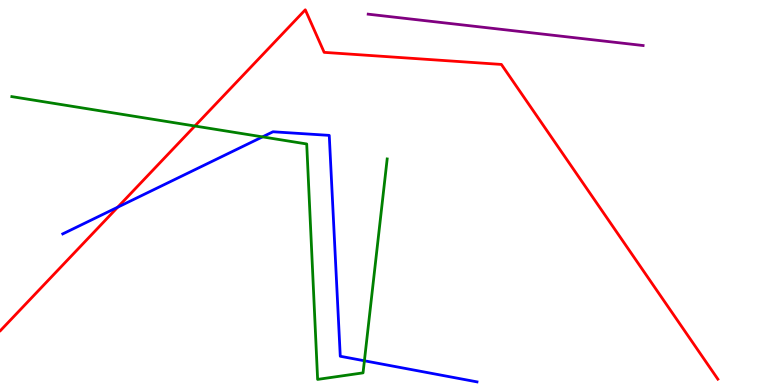[{'lines': ['blue', 'red'], 'intersections': [{'x': 1.52, 'y': 4.62}]}, {'lines': ['green', 'red'], 'intersections': [{'x': 2.51, 'y': 6.73}]}, {'lines': ['purple', 'red'], 'intersections': []}, {'lines': ['blue', 'green'], 'intersections': [{'x': 3.39, 'y': 6.44}, {'x': 4.7, 'y': 0.629}]}, {'lines': ['blue', 'purple'], 'intersections': []}, {'lines': ['green', 'purple'], 'intersections': []}]